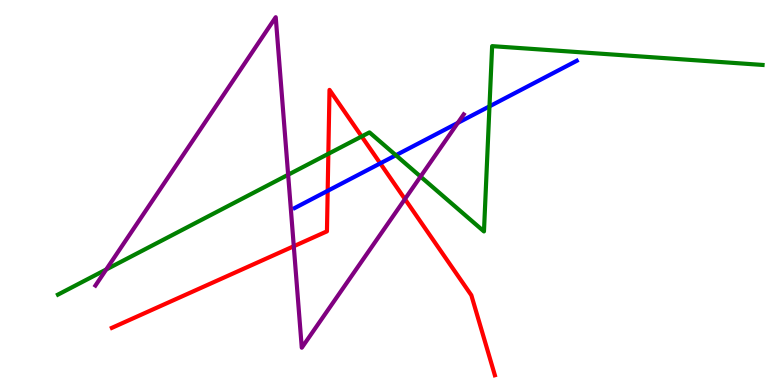[{'lines': ['blue', 'red'], 'intersections': [{'x': 4.23, 'y': 5.04}, {'x': 4.91, 'y': 5.76}]}, {'lines': ['green', 'red'], 'intersections': [{'x': 4.24, 'y': 6.01}, {'x': 4.67, 'y': 6.46}]}, {'lines': ['purple', 'red'], 'intersections': [{'x': 3.79, 'y': 3.6}, {'x': 5.22, 'y': 4.83}]}, {'lines': ['blue', 'green'], 'intersections': [{'x': 5.11, 'y': 5.97}, {'x': 6.32, 'y': 7.24}]}, {'lines': ['blue', 'purple'], 'intersections': [{'x': 5.91, 'y': 6.81}]}, {'lines': ['green', 'purple'], 'intersections': [{'x': 1.37, 'y': 3.0}, {'x': 3.72, 'y': 5.46}, {'x': 5.43, 'y': 5.41}]}]